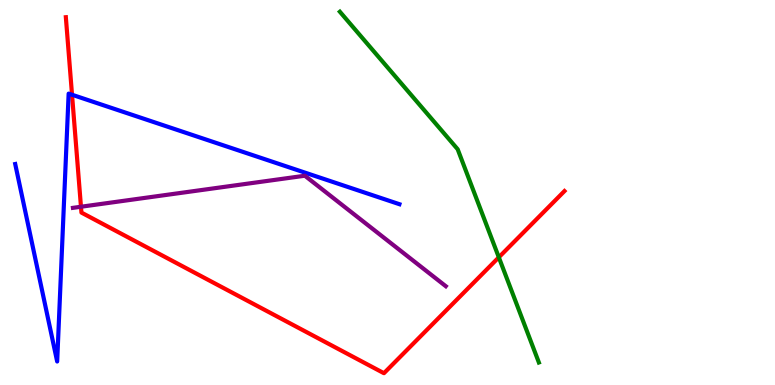[{'lines': ['blue', 'red'], 'intersections': [{'x': 0.929, 'y': 7.54}]}, {'lines': ['green', 'red'], 'intersections': [{'x': 6.44, 'y': 3.32}]}, {'lines': ['purple', 'red'], 'intersections': [{'x': 1.04, 'y': 4.63}]}, {'lines': ['blue', 'green'], 'intersections': []}, {'lines': ['blue', 'purple'], 'intersections': []}, {'lines': ['green', 'purple'], 'intersections': []}]